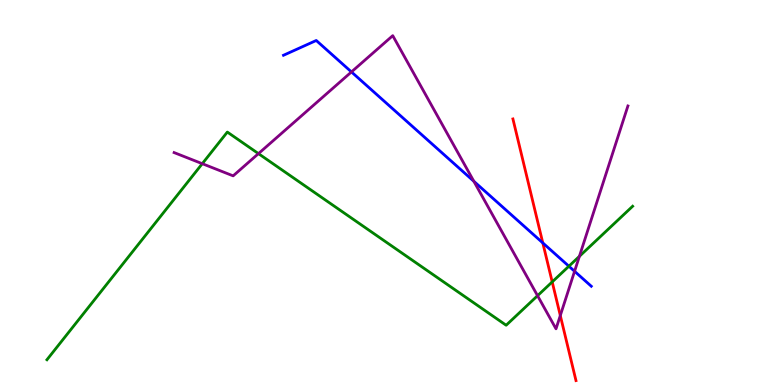[{'lines': ['blue', 'red'], 'intersections': [{'x': 7.0, 'y': 3.69}]}, {'lines': ['green', 'red'], 'intersections': [{'x': 7.13, 'y': 2.68}]}, {'lines': ['purple', 'red'], 'intersections': [{'x': 7.23, 'y': 1.8}]}, {'lines': ['blue', 'green'], 'intersections': [{'x': 7.34, 'y': 3.09}]}, {'lines': ['blue', 'purple'], 'intersections': [{'x': 4.53, 'y': 8.13}, {'x': 6.11, 'y': 5.29}, {'x': 7.41, 'y': 2.95}]}, {'lines': ['green', 'purple'], 'intersections': [{'x': 2.61, 'y': 5.75}, {'x': 3.33, 'y': 6.01}, {'x': 6.94, 'y': 2.32}, {'x': 7.48, 'y': 3.34}]}]